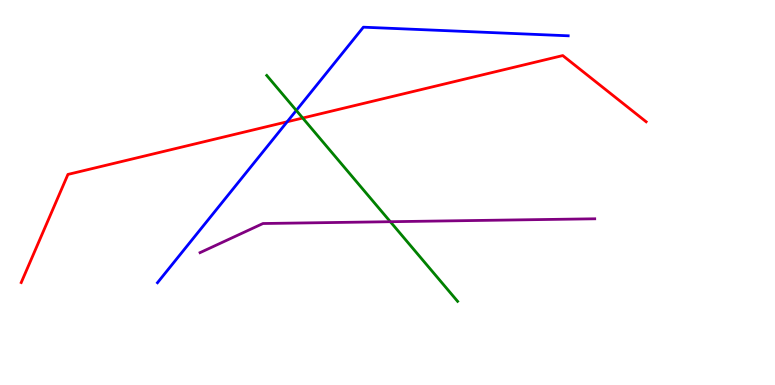[{'lines': ['blue', 'red'], 'intersections': [{'x': 3.71, 'y': 6.84}]}, {'lines': ['green', 'red'], 'intersections': [{'x': 3.91, 'y': 6.93}]}, {'lines': ['purple', 'red'], 'intersections': []}, {'lines': ['blue', 'green'], 'intersections': [{'x': 3.82, 'y': 7.13}]}, {'lines': ['blue', 'purple'], 'intersections': []}, {'lines': ['green', 'purple'], 'intersections': [{'x': 5.04, 'y': 4.24}]}]